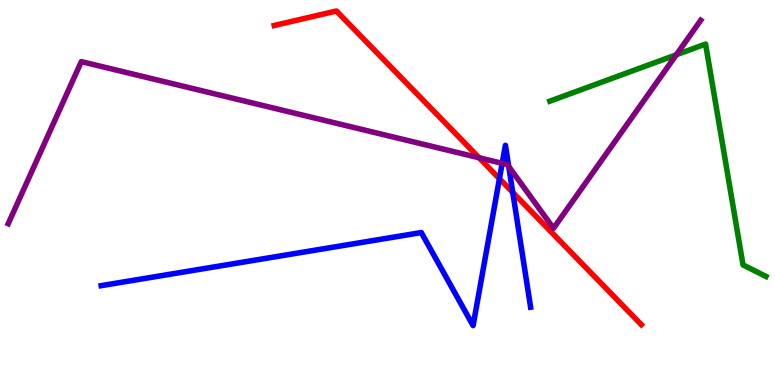[{'lines': ['blue', 'red'], 'intersections': [{'x': 6.44, 'y': 5.36}, {'x': 6.62, 'y': 5.0}]}, {'lines': ['green', 'red'], 'intersections': []}, {'lines': ['purple', 'red'], 'intersections': [{'x': 6.18, 'y': 5.9}]}, {'lines': ['blue', 'green'], 'intersections': []}, {'lines': ['blue', 'purple'], 'intersections': [{'x': 6.48, 'y': 5.76}, {'x': 6.56, 'y': 5.68}]}, {'lines': ['green', 'purple'], 'intersections': [{'x': 8.73, 'y': 8.58}]}]